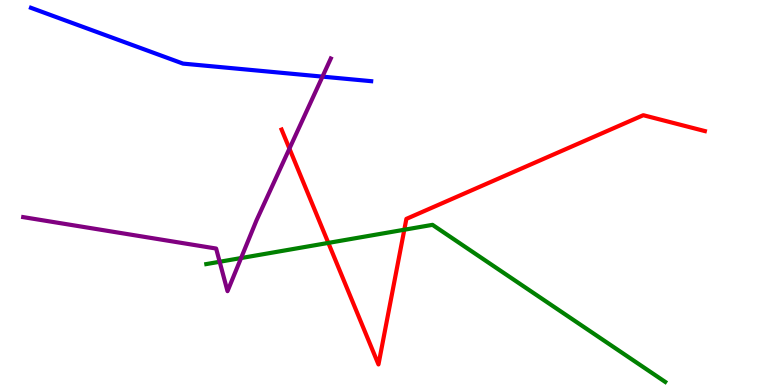[{'lines': ['blue', 'red'], 'intersections': []}, {'lines': ['green', 'red'], 'intersections': [{'x': 4.24, 'y': 3.69}, {'x': 5.22, 'y': 4.03}]}, {'lines': ['purple', 'red'], 'intersections': [{'x': 3.73, 'y': 6.14}]}, {'lines': ['blue', 'green'], 'intersections': []}, {'lines': ['blue', 'purple'], 'intersections': [{'x': 4.16, 'y': 8.01}]}, {'lines': ['green', 'purple'], 'intersections': [{'x': 2.83, 'y': 3.2}, {'x': 3.11, 'y': 3.3}]}]